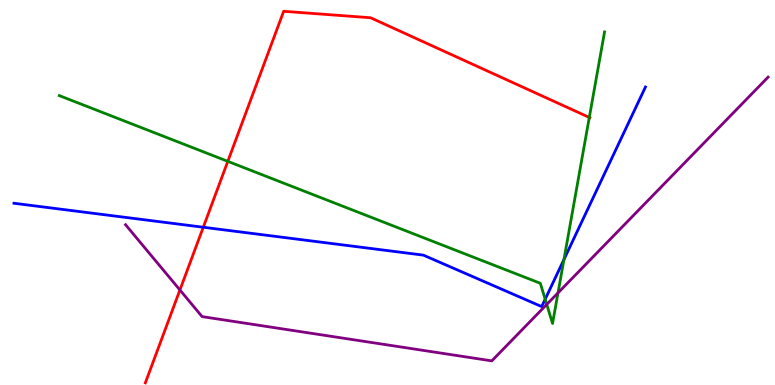[{'lines': ['blue', 'red'], 'intersections': [{'x': 2.62, 'y': 4.1}]}, {'lines': ['green', 'red'], 'intersections': [{'x': 2.94, 'y': 5.81}, {'x': 7.6, 'y': 6.95}]}, {'lines': ['purple', 'red'], 'intersections': [{'x': 2.32, 'y': 2.47}]}, {'lines': ['blue', 'green'], 'intersections': [{'x': 7.03, 'y': 2.23}, {'x': 7.28, 'y': 3.26}]}, {'lines': ['blue', 'purple'], 'intersections': []}, {'lines': ['green', 'purple'], 'intersections': [{'x': 7.05, 'y': 2.09}, {'x': 7.2, 'y': 2.39}]}]